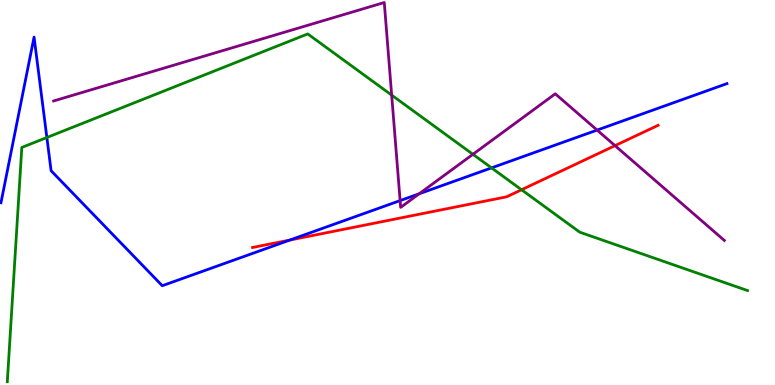[{'lines': ['blue', 'red'], 'intersections': [{'x': 3.74, 'y': 3.77}]}, {'lines': ['green', 'red'], 'intersections': [{'x': 6.73, 'y': 5.07}]}, {'lines': ['purple', 'red'], 'intersections': [{'x': 7.94, 'y': 6.22}]}, {'lines': ['blue', 'green'], 'intersections': [{'x': 0.605, 'y': 6.43}, {'x': 6.34, 'y': 5.64}]}, {'lines': ['blue', 'purple'], 'intersections': [{'x': 5.16, 'y': 4.79}, {'x': 5.41, 'y': 4.97}, {'x': 7.7, 'y': 6.62}]}, {'lines': ['green', 'purple'], 'intersections': [{'x': 5.05, 'y': 7.53}, {'x': 6.1, 'y': 5.99}]}]